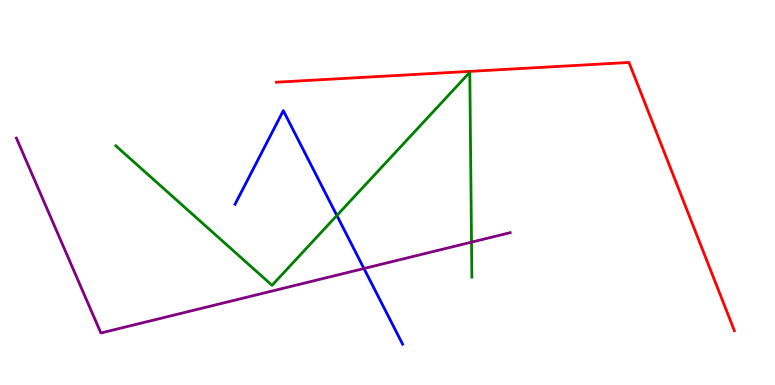[{'lines': ['blue', 'red'], 'intersections': []}, {'lines': ['green', 'red'], 'intersections': []}, {'lines': ['purple', 'red'], 'intersections': []}, {'lines': ['blue', 'green'], 'intersections': [{'x': 4.35, 'y': 4.4}]}, {'lines': ['blue', 'purple'], 'intersections': [{'x': 4.7, 'y': 3.03}]}, {'lines': ['green', 'purple'], 'intersections': [{'x': 6.08, 'y': 3.71}]}]